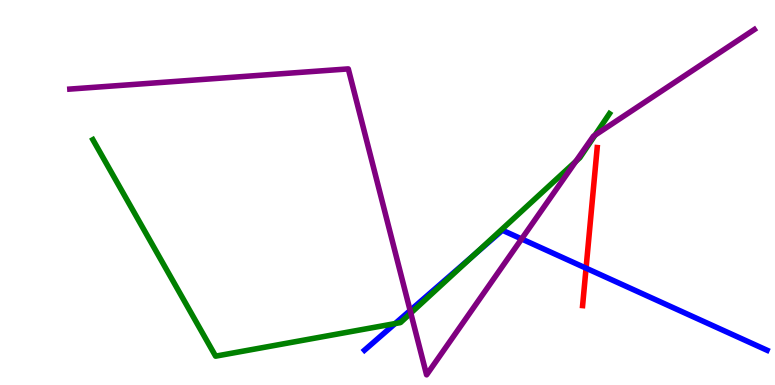[{'lines': ['blue', 'red'], 'intersections': [{'x': 7.56, 'y': 3.03}]}, {'lines': ['green', 'red'], 'intersections': []}, {'lines': ['purple', 'red'], 'intersections': []}, {'lines': ['blue', 'green'], 'intersections': [{'x': 5.1, 'y': 1.6}, {'x': 6.12, 'y': 3.38}]}, {'lines': ['blue', 'purple'], 'intersections': [{'x': 5.29, 'y': 1.93}, {'x': 6.73, 'y': 3.79}]}, {'lines': ['green', 'purple'], 'intersections': [{'x': 5.3, 'y': 1.87}, {'x': 7.43, 'y': 5.81}, {'x': 7.68, 'y': 6.49}]}]